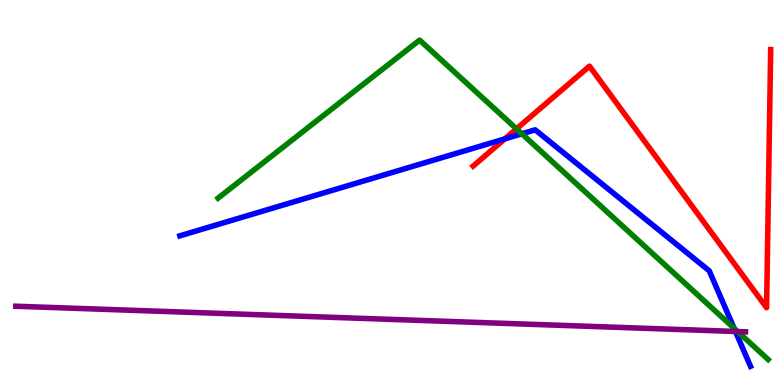[{'lines': ['blue', 'red'], 'intersections': [{'x': 6.51, 'y': 6.39}]}, {'lines': ['green', 'red'], 'intersections': [{'x': 6.66, 'y': 6.65}]}, {'lines': ['purple', 'red'], 'intersections': []}, {'lines': ['blue', 'green'], 'intersections': [{'x': 6.73, 'y': 6.52}, {'x': 9.47, 'y': 1.47}]}, {'lines': ['blue', 'purple'], 'intersections': [{'x': 9.49, 'y': 1.39}]}, {'lines': ['green', 'purple'], 'intersections': [{'x': 9.52, 'y': 1.39}]}]